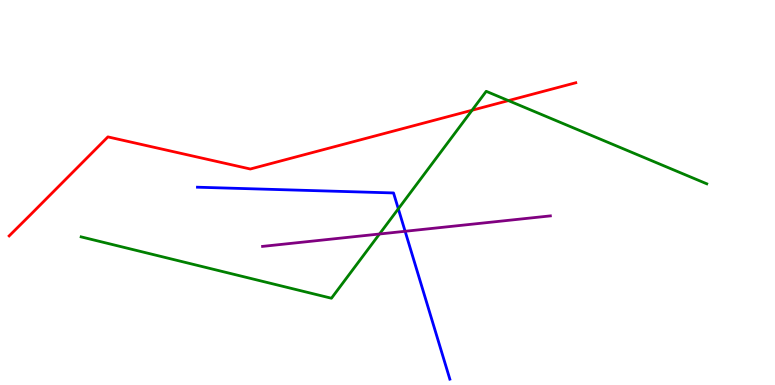[{'lines': ['blue', 'red'], 'intersections': []}, {'lines': ['green', 'red'], 'intersections': [{'x': 6.09, 'y': 7.14}, {'x': 6.56, 'y': 7.39}]}, {'lines': ['purple', 'red'], 'intersections': []}, {'lines': ['blue', 'green'], 'intersections': [{'x': 5.14, 'y': 4.58}]}, {'lines': ['blue', 'purple'], 'intersections': [{'x': 5.23, 'y': 3.99}]}, {'lines': ['green', 'purple'], 'intersections': [{'x': 4.9, 'y': 3.92}]}]